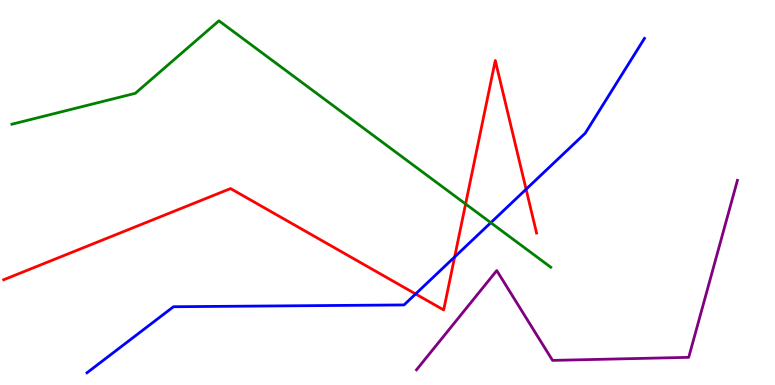[{'lines': ['blue', 'red'], 'intersections': [{'x': 5.36, 'y': 2.36}, {'x': 5.87, 'y': 3.33}, {'x': 6.79, 'y': 5.08}]}, {'lines': ['green', 'red'], 'intersections': [{'x': 6.01, 'y': 4.7}]}, {'lines': ['purple', 'red'], 'intersections': []}, {'lines': ['blue', 'green'], 'intersections': [{'x': 6.33, 'y': 4.22}]}, {'lines': ['blue', 'purple'], 'intersections': []}, {'lines': ['green', 'purple'], 'intersections': []}]